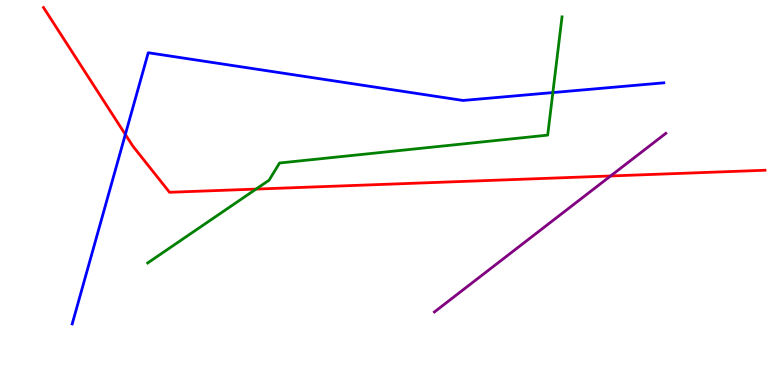[{'lines': ['blue', 'red'], 'intersections': [{'x': 1.62, 'y': 6.51}]}, {'lines': ['green', 'red'], 'intersections': [{'x': 3.3, 'y': 5.09}]}, {'lines': ['purple', 'red'], 'intersections': [{'x': 7.88, 'y': 5.43}]}, {'lines': ['blue', 'green'], 'intersections': [{'x': 7.13, 'y': 7.6}]}, {'lines': ['blue', 'purple'], 'intersections': []}, {'lines': ['green', 'purple'], 'intersections': []}]